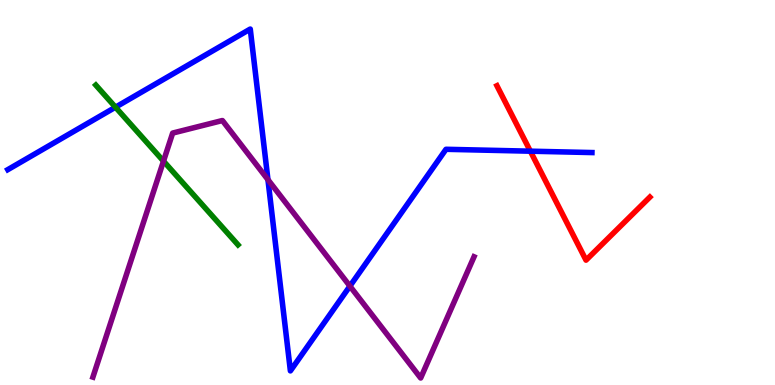[{'lines': ['blue', 'red'], 'intersections': [{'x': 6.84, 'y': 6.07}]}, {'lines': ['green', 'red'], 'intersections': []}, {'lines': ['purple', 'red'], 'intersections': []}, {'lines': ['blue', 'green'], 'intersections': [{'x': 1.49, 'y': 7.22}]}, {'lines': ['blue', 'purple'], 'intersections': [{'x': 3.46, 'y': 5.33}, {'x': 4.51, 'y': 2.57}]}, {'lines': ['green', 'purple'], 'intersections': [{'x': 2.11, 'y': 5.81}]}]